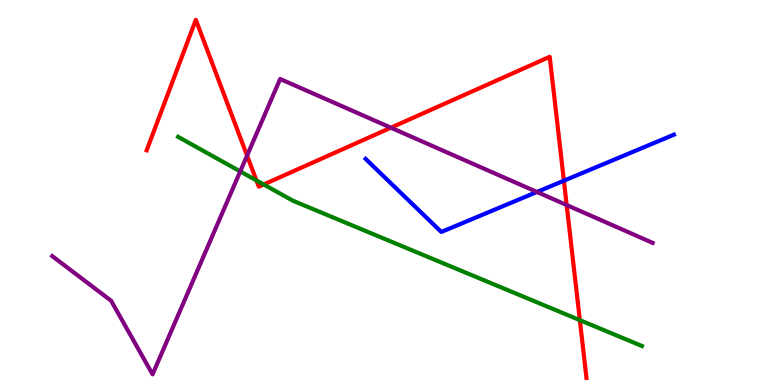[{'lines': ['blue', 'red'], 'intersections': [{'x': 7.28, 'y': 5.31}]}, {'lines': ['green', 'red'], 'intersections': [{'x': 3.31, 'y': 5.31}, {'x': 3.4, 'y': 5.21}, {'x': 7.48, 'y': 1.68}]}, {'lines': ['purple', 'red'], 'intersections': [{'x': 3.19, 'y': 5.96}, {'x': 5.04, 'y': 6.68}, {'x': 7.31, 'y': 4.67}]}, {'lines': ['blue', 'green'], 'intersections': []}, {'lines': ['blue', 'purple'], 'intersections': [{'x': 6.93, 'y': 5.01}]}, {'lines': ['green', 'purple'], 'intersections': [{'x': 3.1, 'y': 5.55}]}]